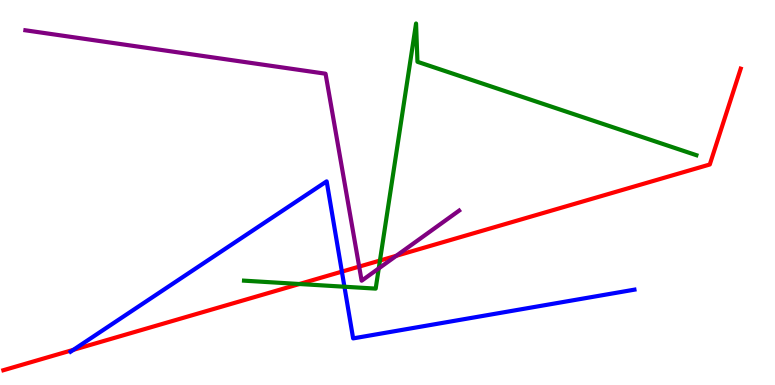[{'lines': ['blue', 'red'], 'intersections': [{'x': 0.947, 'y': 0.913}, {'x': 4.41, 'y': 2.94}]}, {'lines': ['green', 'red'], 'intersections': [{'x': 3.86, 'y': 2.62}, {'x': 4.9, 'y': 3.23}]}, {'lines': ['purple', 'red'], 'intersections': [{'x': 4.63, 'y': 3.08}, {'x': 5.11, 'y': 3.36}]}, {'lines': ['blue', 'green'], 'intersections': [{'x': 4.44, 'y': 2.55}]}, {'lines': ['blue', 'purple'], 'intersections': []}, {'lines': ['green', 'purple'], 'intersections': [{'x': 4.89, 'y': 3.03}]}]